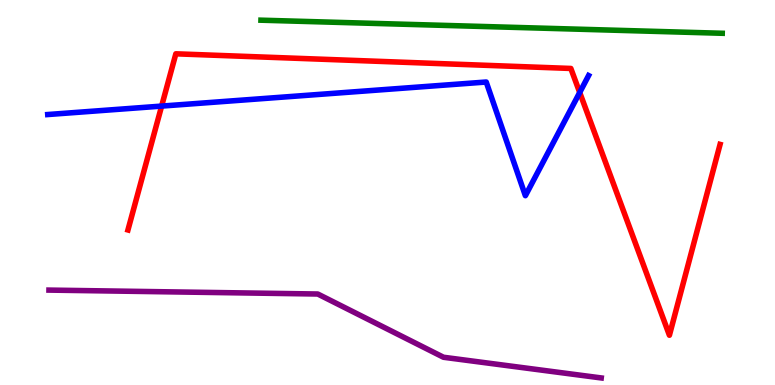[{'lines': ['blue', 'red'], 'intersections': [{'x': 2.09, 'y': 7.24}, {'x': 7.48, 'y': 7.6}]}, {'lines': ['green', 'red'], 'intersections': []}, {'lines': ['purple', 'red'], 'intersections': []}, {'lines': ['blue', 'green'], 'intersections': []}, {'lines': ['blue', 'purple'], 'intersections': []}, {'lines': ['green', 'purple'], 'intersections': []}]